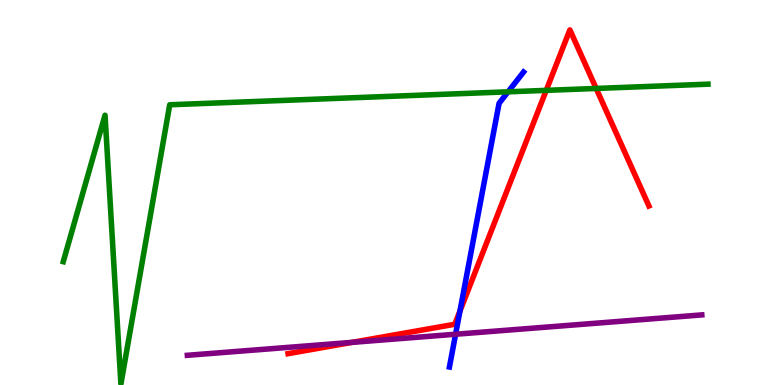[{'lines': ['blue', 'red'], 'intersections': [{'x': 5.94, 'y': 1.92}]}, {'lines': ['green', 'red'], 'intersections': [{'x': 7.05, 'y': 7.65}, {'x': 7.69, 'y': 7.7}]}, {'lines': ['purple', 'red'], 'intersections': [{'x': 4.54, 'y': 1.11}]}, {'lines': ['blue', 'green'], 'intersections': [{'x': 6.56, 'y': 7.62}]}, {'lines': ['blue', 'purple'], 'intersections': [{'x': 5.88, 'y': 1.32}]}, {'lines': ['green', 'purple'], 'intersections': []}]